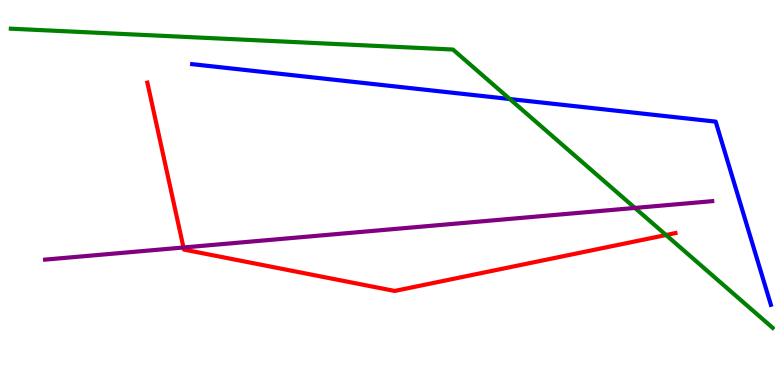[{'lines': ['blue', 'red'], 'intersections': []}, {'lines': ['green', 'red'], 'intersections': [{'x': 8.59, 'y': 3.9}]}, {'lines': ['purple', 'red'], 'intersections': [{'x': 2.37, 'y': 3.57}]}, {'lines': ['blue', 'green'], 'intersections': [{'x': 6.58, 'y': 7.43}]}, {'lines': ['blue', 'purple'], 'intersections': []}, {'lines': ['green', 'purple'], 'intersections': [{'x': 8.19, 'y': 4.6}]}]